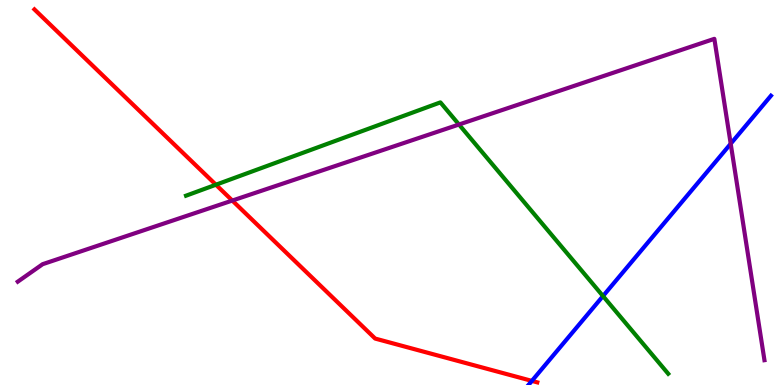[{'lines': ['blue', 'red'], 'intersections': [{'x': 6.86, 'y': 0.107}]}, {'lines': ['green', 'red'], 'intersections': [{'x': 2.79, 'y': 5.2}]}, {'lines': ['purple', 'red'], 'intersections': [{'x': 3.0, 'y': 4.79}]}, {'lines': ['blue', 'green'], 'intersections': [{'x': 7.78, 'y': 2.31}]}, {'lines': ['blue', 'purple'], 'intersections': [{'x': 9.43, 'y': 6.27}]}, {'lines': ['green', 'purple'], 'intersections': [{'x': 5.92, 'y': 6.77}]}]